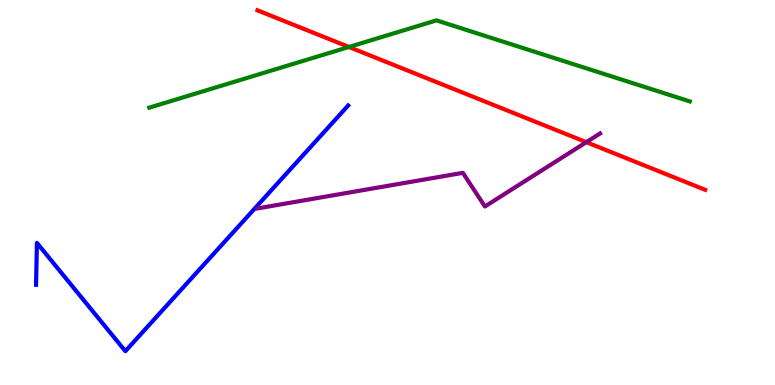[{'lines': ['blue', 'red'], 'intersections': []}, {'lines': ['green', 'red'], 'intersections': [{'x': 4.5, 'y': 8.78}]}, {'lines': ['purple', 'red'], 'intersections': [{'x': 7.57, 'y': 6.31}]}, {'lines': ['blue', 'green'], 'intersections': []}, {'lines': ['blue', 'purple'], 'intersections': []}, {'lines': ['green', 'purple'], 'intersections': []}]